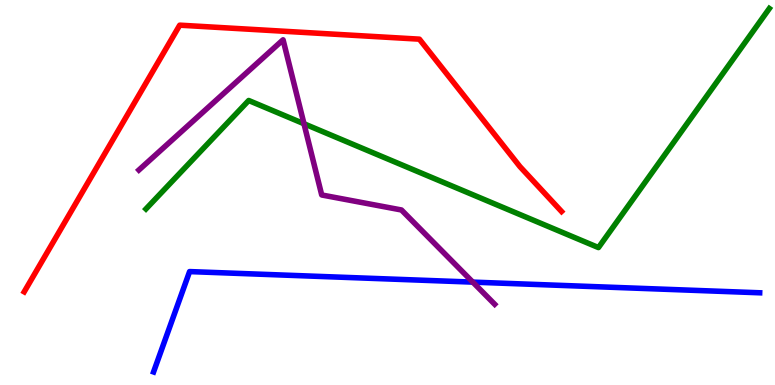[{'lines': ['blue', 'red'], 'intersections': []}, {'lines': ['green', 'red'], 'intersections': []}, {'lines': ['purple', 'red'], 'intersections': []}, {'lines': ['blue', 'green'], 'intersections': []}, {'lines': ['blue', 'purple'], 'intersections': [{'x': 6.1, 'y': 2.67}]}, {'lines': ['green', 'purple'], 'intersections': [{'x': 3.92, 'y': 6.79}]}]